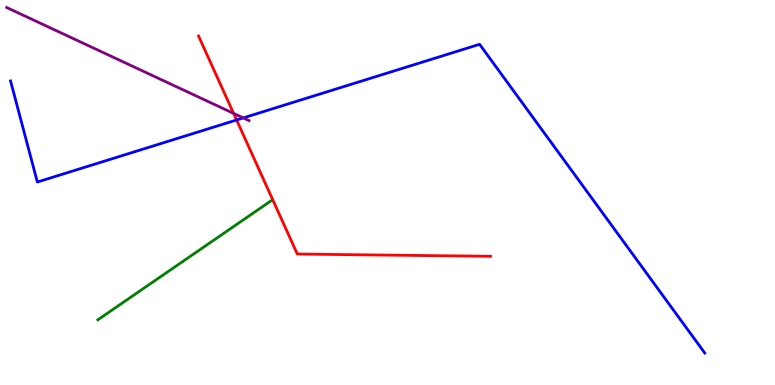[{'lines': ['blue', 'red'], 'intersections': [{'x': 3.05, 'y': 6.88}]}, {'lines': ['green', 'red'], 'intersections': []}, {'lines': ['purple', 'red'], 'intersections': [{'x': 3.01, 'y': 7.05}]}, {'lines': ['blue', 'green'], 'intersections': []}, {'lines': ['blue', 'purple'], 'intersections': [{'x': 3.14, 'y': 6.94}]}, {'lines': ['green', 'purple'], 'intersections': []}]